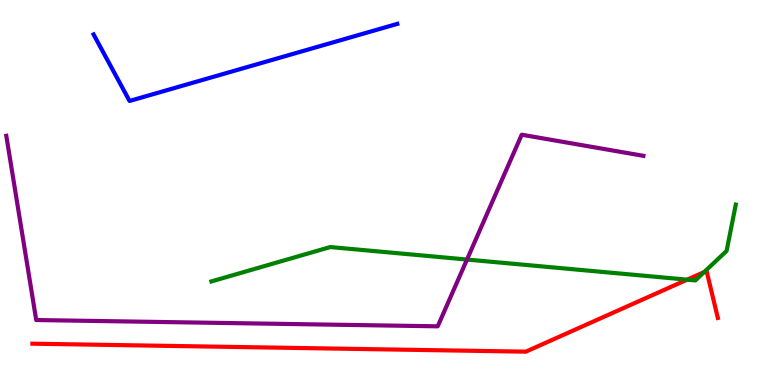[{'lines': ['blue', 'red'], 'intersections': []}, {'lines': ['green', 'red'], 'intersections': [{'x': 8.87, 'y': 2.74}, {'x': 9.09, 'y': 2.93}]}, {'lines': ['purple', 'red'], 'intersections': []}, {'lines': ['blue', 'green'], 'intersections': []}, {'lines': ['blue', 'purple'], 'intersections': []}, {'lines': ['green', 'purple'], 'intersections': [{'x': 6.03, 'y': 3.26}]}]